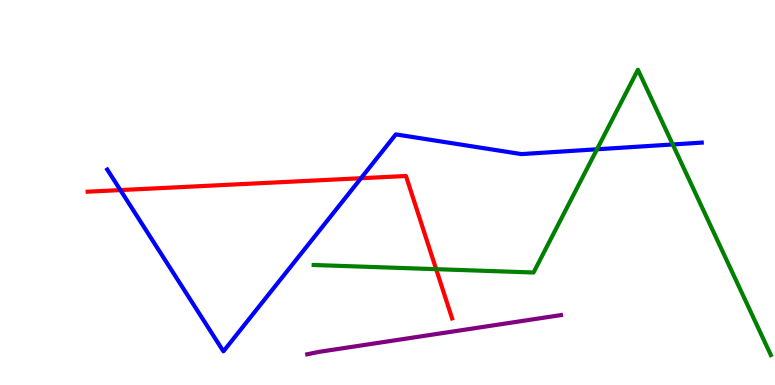[{'lines': ['blue', 'red'], 'intersections': [{'x': 1.55, 'y': 5.06}, {'x': 4.66, 'y': 5.37}]}, {'lines': ['green', 'red'], 'intersections': [{'x': 5.63, 'y': 3.01}]}, {'lines': ['purple', 'red'], 'intersections': []}, {'lines': ['blue', 'green'], 'intersections': [{'x': 7.7, 'y': 6.12}, {'x': 8.68, 'y': 6.25}]}, {'lines': ['blue', 'purple'], 'intersections': []}, {'lines': ['green', 'purple'], 'intersections': []}]